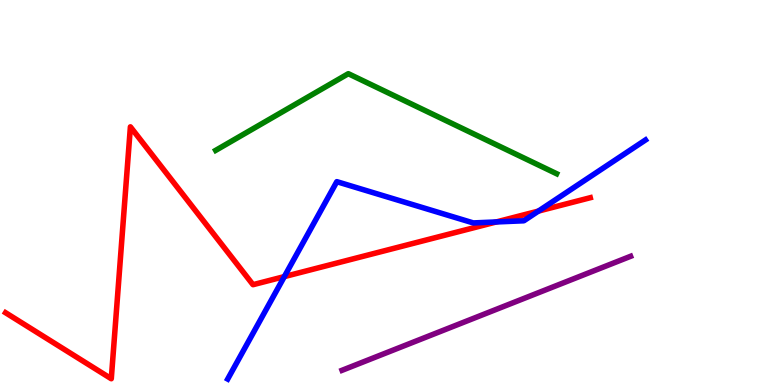[{'lines': ['blue', 'red'], 'intersections': [{'x': 3.67, 'y': 2.82}, {'x': 6.4, 'y': 4.24}, {'x': 6.95, 'y': 4.52}]}, {'lines': ['green', 'red'], 'intersections': []}, {'lines': ['purple', 'red'], 'intersections': []}, {'lines': ['blue', 'green'], 'intersections': []}, {'lines': ['blue', 'purple'], 'intersections': []}, {'lines': ['green', 'purple'], 'intersections': []}]